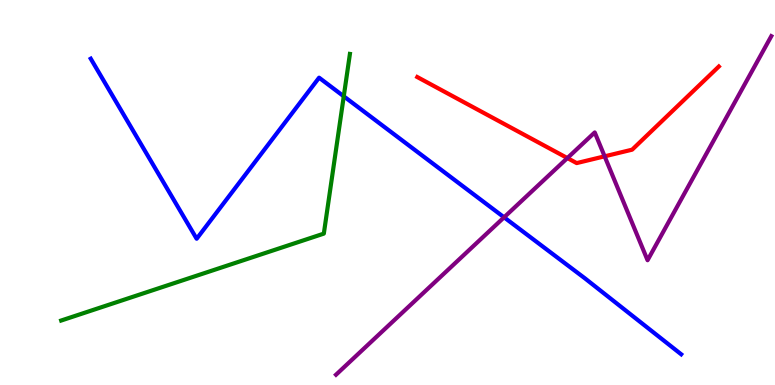[{'lines': ['blue', 'red'], 'intersections': []}, {'lines': ['green', 'red'], 'intersections': []}, {'lines': ['purple', 'red'], 'intersections': [{'x': 7.32, 'y': 5.89}, {'x': 7.8, 'y': 5.94}]}, {'lines': ['blue', 'green'], 'intersections': [{'x': 4.44, 'y': 7.5}]}, {'lines': ['blue', 'purple'], 'intersections': [{'x': 6.5, 'y': 4.36}]}, {'lines': ['green', 'purple'], 'intersections': []}]